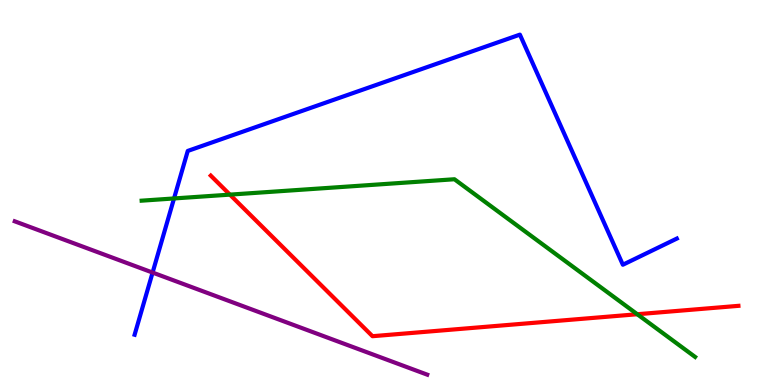[{'lines': ['blue', 'red'], 'intersections': []}, {'lines': ['green', 'red'], 'intersections': [{'x': 2.97, 'y': 4.94}, {'x': 8.22, 'y': 1.84}]}, {'lines': ['purple', 'red'], 'intersections': []}, {'lines': ['blue', 'green'], 'intersections': [{'x': 2.25, 'y': 4.85}]}, {'lines': ['blue', 'purple'], 'intersections': [{'x': 1.97, 'y': 2.92}]}, {'lines': ['green', 'purple'], 'intersections': []}]